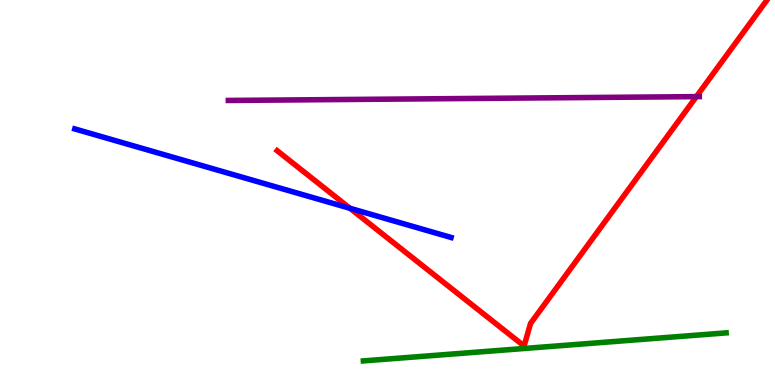[{'lines': ['blue', 'red'], 'intersections': [{'x': 4.52, 'y': 4.59}]}, {'lines': ['green', 'red'], 'intersections': []}, {'lines': ['purple', 'red'], 'intersections': [{'x': 8.99, 'y': 7.49}]}, {'lines': ['blue', 'green'], 'intersections': []}, {'lines': ['blue', 'purple'], 'intersections': []}, {'lines': ['green', 'purple'], 'intersections': []}]